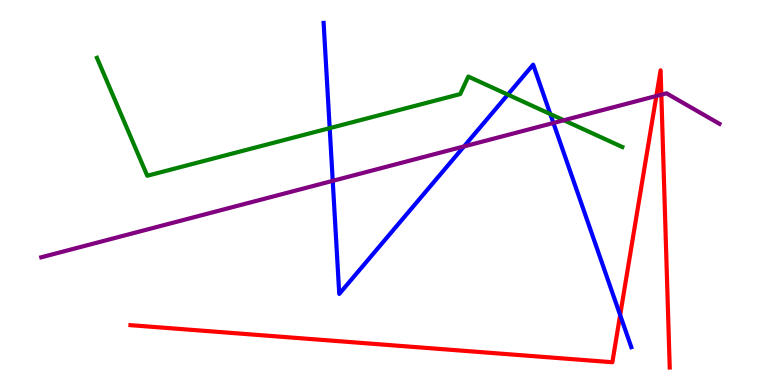[{'lines': ['blue', 'red'], 'intersections': [{'x': 8.0, 'y': 1.82}]}, {'lines': ['green', 'red'], 'intersections': []}, {'lines': ['purple', 'red'], 'intersections': [{'x': 8.47, 'y': 7.51}, {'x': 8.53, 'y': 7.54}]}, {'lines': ['blue', 'green'], 'intersections': [{'x': 4.25, 'y': 6.67}, {'x': 6.55, 'y': 7.54}, {'x': 7.1, 'y': 7.04}]}, {'lines': ['blue', 'purple'], 'intersections': [{'x': 4.29, 'y': 5.3}, {'x': 5.99, 'y': 6.2}, {'x': 7.14, 'y': 6.81}]}, {'lines': ['green', 'purple'], 'intersections': [{'x': 7.28, 'y': 6.88}]}]